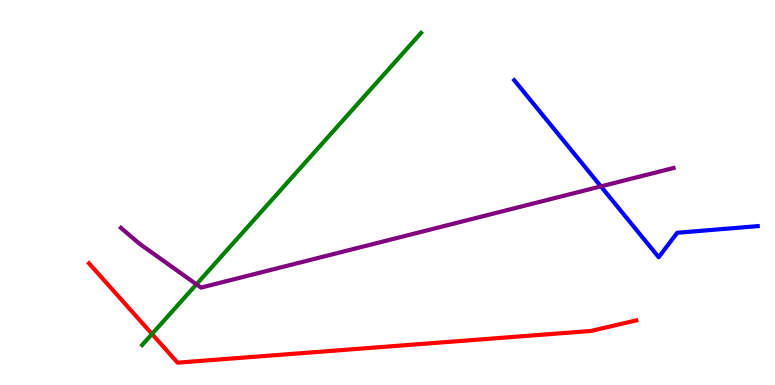[{'lines': ['blue', 'red'], 'intersections': []}, {'lines': ['green', 'red'], 'intersections': [{'x': 1.96, 'y': 1.32}]}, {'lines': ['purple', 'red'], 'intersections': []}, {'lines': ['blue', 'green'], 'intersections': []}, {'lines': ['blue', 'purple'], 'intersections': [{'x': 7.75, 'y': 5.16}]}, {'lines': ['green', 'purple'], 'intersections': [{'x': 2.53, 'y': 2.62}]}]